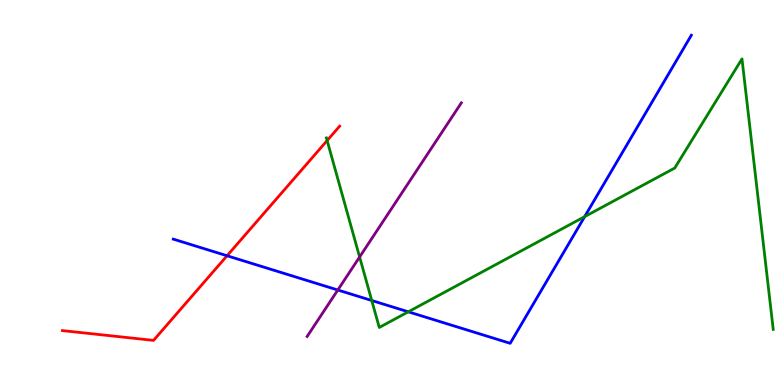[{'lines': ['blue', 'red'], 'intersections': [{'x': 2.93, 'y': 3.36}]}, {'lines': ['green', 'red'], 'intersections': [{'x': 4.22, 'y': 6.35}]}, {'lines': ['purple', 'red'], 'intersections': []}, {'lines': ['blue', 'green'], 'intersections': [{'x': 4.8, 'y': 2.19}, {'x': 5.27, 'y': 1.9}, {'x': 7.54, 'y': 4.37}]}, {'lines': ['blue', 'purple'], 'intersections': [{'x': 4.36, 'y': 2.47}]}, {'lines': ['green', 'purple'], 'intersections': [{'x': 4.64, 'y': 3.33}]}]